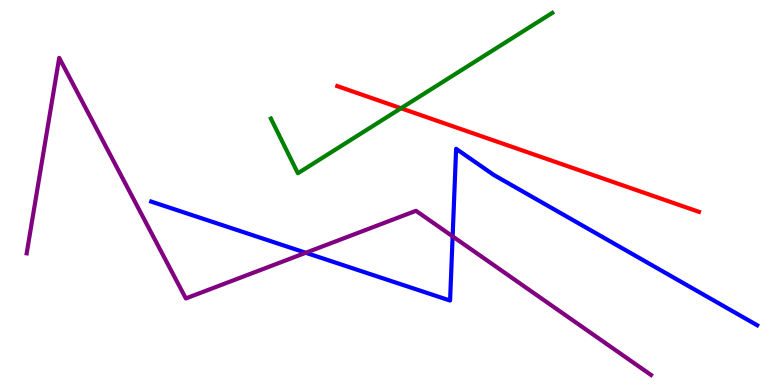[{'lines': ['blue', 'red'], 'intersections': []}, {'lines': ['green', 'red'], 'intersections': [{'x': 5.17, 'y': 7.19}]}, {'lines': ['purple', 'red'], 'intersections': []}, {'lines': ['blue', 'green'], 'intersections': []}, {'lines': ['blue', 'purple'], 'intersections': [{'x': 3.95, 'y': 3.43}, {'x': 5.84, 'y': 3.86}]}, {'lines': ['green', 'purple'], 'intersections': []}]